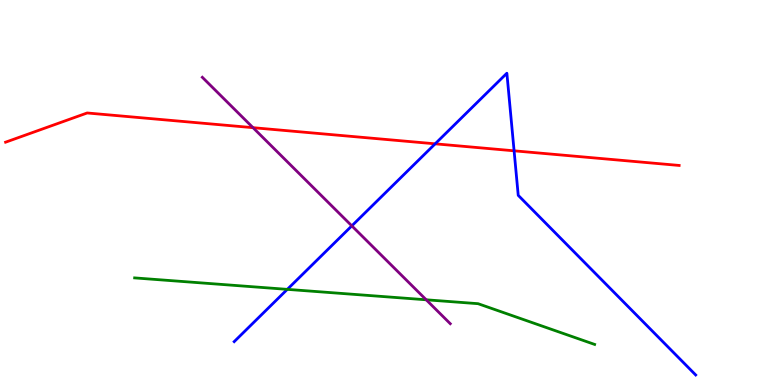[{'lines': ['blue', 'red'], 'intersections': [{'x': 5.61, 'y': 6.26}, {'x': 6.63, 'y': 6.08}]}, {'lines': ['green', 'red'], 'intersections': []}, {'lines': ['purple', 'red'], 'intersections': [{'x': 3.26, 'y': 6.68}]}, {'lines': ['blue', 'green'], 'intersections': [{'x': 3.71, 'y': 2.48}]}, {'lines': ['blue', 'purple'], 'intersections': [{'x': 4.54, 'y': 4.13}]}, {'lines': ['green', 'purple'], 'intersections': [{'x': 5.5, 'y': 2.21}]}]